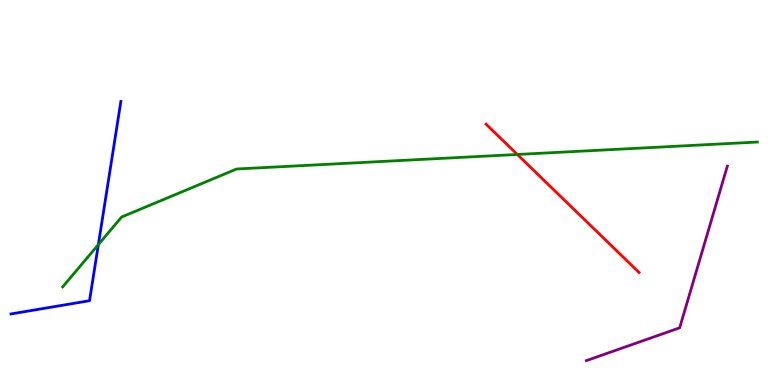[{'lines': ['blue', 'red'], 'intersections': []}, {'lines': ['green', 'red'], 'intersections': [{'x': 6.68, 'y': 5.99}]}, {'lines': ['purple', 'red'], 'intersections': []}, {'lines': ['blue', 'green'], 'intersections': [{'x': 1.27, 'y': 3.65}]}, {'lines': ['blue', 'purple'], 'intersections': []}, {'lines': ['green', 'purple'], 'intersections': []}]